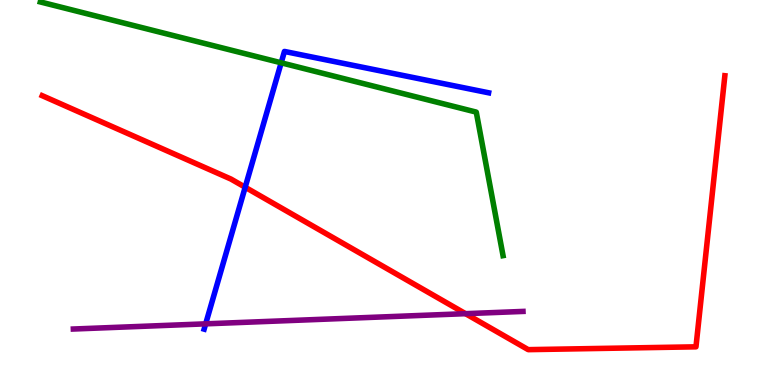[{'lines': ['blue', 'red'], 'intersections': [{'x': 3.16, 'y': 5.14}]}, {'lines': ['green', 'red'], 'intersections': []}, {'lines': ['purple', 'red'], 'intersections': [{'x': 6.01, 'y': 1.85}]}, {'lines': ['blue', 'green'], 'intersections': [{'x': 3.63, 'y': 8.37}]}, {'lines': ['blue', 'purple'], 'intersections': [{'x': 2.65, 'y': 1.59}]}, {'lines': ['green', 'purple'], 'intersections': []}]